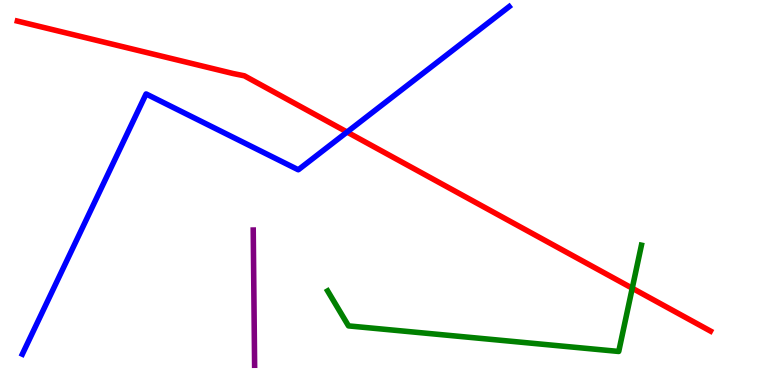[{'lines': ['blue', 'red'], 'intersections': [{'x': 4.48, 'y': 6.57}]}, {'lines': ['green', 'red'], 'intersections': [{'x': 8.16, 'y': 2.51}]}, {'lines': ['purple', 'red'], 'intersections': []}, {'lines': ['blue', 'green'], 'intersections': []}, {'lines': ['blue', 'purple'], 'intersections': []}, {'lines': ['green', 'purple'], 'intersections': []}]